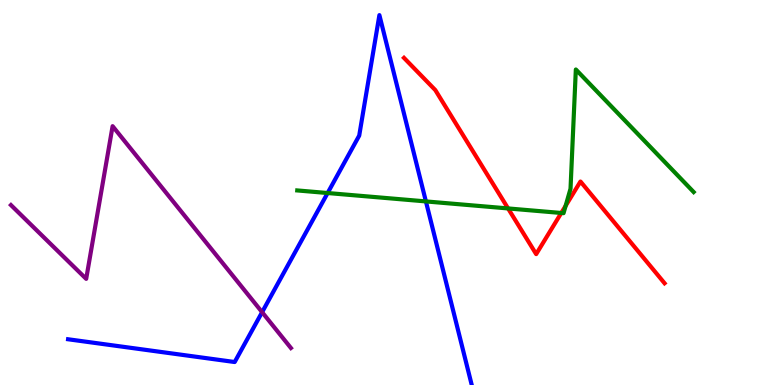[{'lines': ['blue', 'red'], 'intersections': []}, {'lines': ['green', 'red'], 'intersections': [{'x': 6.56, 'y': 4.59}, {'x': 7.24, 'y': 4.47}, {'x': 7.3, 'y': 4.65}]}, {'lines': ['purple', 'red'], 'intersections': []}, {'lines': ['blue', 'green'], 'intersections': [{'x': 4.23, 'y': 4.99}, {'x': 5.5, 'y': 4.77}]}, {'lines': ['blue', 'purple'], 'intersections': [{'x': 3.38, 'y': 1.89}]}, {'lines': ['green', 'purple'], 'intersections': []}]